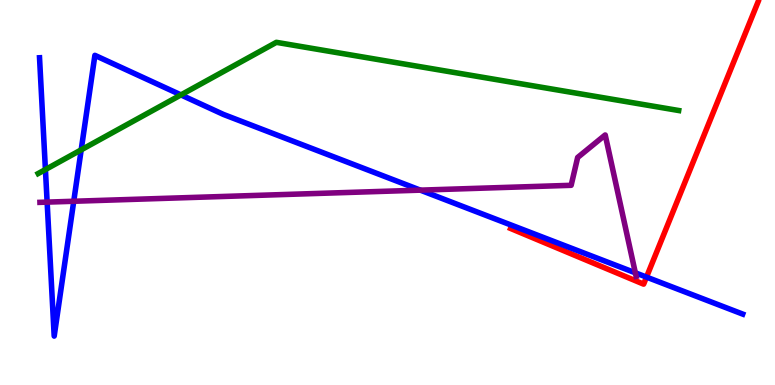[{'lines': ['blue', 'red'], 'intersections': [{'x': 8.34, 'y': 2.8}]}, {'lines': ['green', 'red'], 'intersections': []}, {'lines': ['purple', 'red'], 'intersections': []}, {'lines': ['blue', 'green'], 'intersections': [{'x': 0.586, 'y': 5.6}, {'x': 1.05, 'y': 6.11}, {'x': 2.33, 'y': 7.53}]}, {'lines': ['blue', 'purple'], 'intersections': [{'x': 0.608, 'y': 4.75}, {'x': 0.951, 'y': 4.77}, {'x': 5.42, 'y': 5.06}, {'x': 8.2, 'y': 2.91}]}, {'lines': ['green', 'purple'], 'intersections': []}]